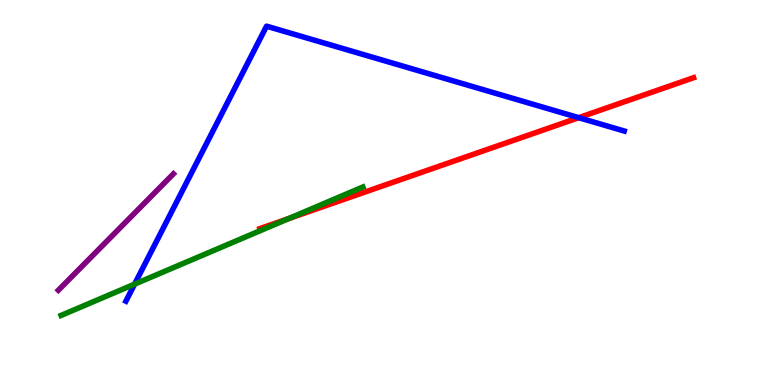[{'lines': ['blue', 'red'], 'intersections': [{'x': 7.47, 'y': 6.94}]}, {'lines': ['green', 'red'], 'intersections': [{'x': 3.73, 'y': 4.32}]}, {'lines': ['purple', 'red'], 'intersections': []}, {'lines': ['blue', 'green'], 'intersections': [{'x': 1.74, 'y': 2.62}]}, {'lines': ['blue', 'purple'], 'intersections': []}, {'lines': ['green', 'purple'], 'intersections': []}]